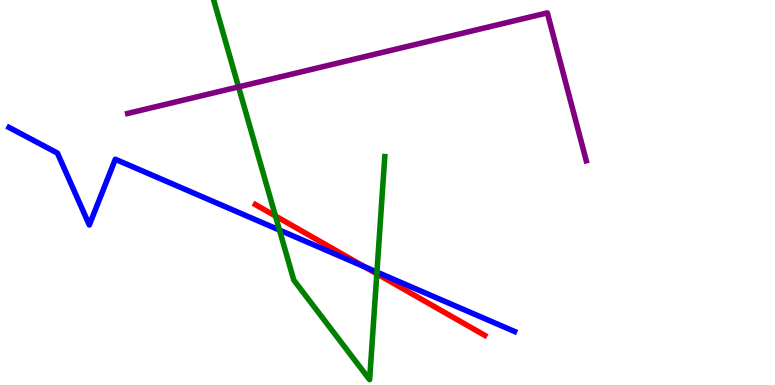[{'lines': ['blue', 'red'], 'intersections': [{'x': 4.7, 'y': 3.07}]}, {'lines': ['green', 'red'], 'intersections': [{'x': 3.55, 'y': 4.39}, {'x': 4.86, 'y': 2.89}]}, {'lines': ['purple', 'red'], 'intersections': []}, {'lines': ['blue', 'green'], 'intersections': [{'x': 3.61, 'y': 4.02}, {'x': 4.86, 'y': 2.93}]}, {'lines': ['blue', 'purple'], 'intersections': []}, {'lines': ['green', 'purple'], 'intersections': [{'x': 3.08, 'y': 7.74}]}]